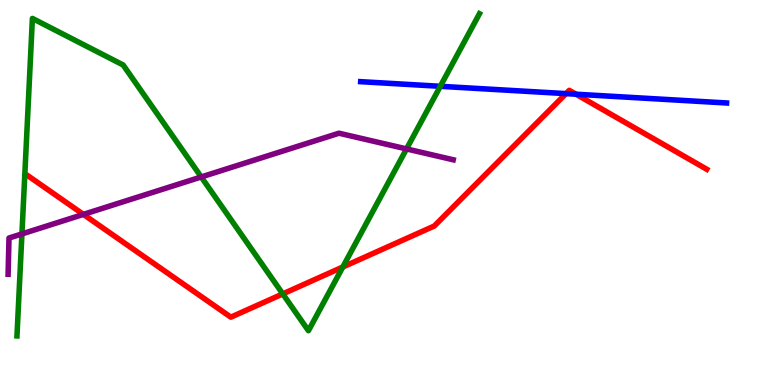[{'lines': ['blue', 'red'], 'intersections': [{'x': 7.3, 'y': 7.57}, {'x': 7.43, 'y': 7.55}]}, {'lines': ['green', 'red'], 'intersections': [{'x': 3.65, 'y': 2.37}, {'x': 4.42, 'y': 3.06}]}, {'lines': ['purple', 'red'], 'intersections': [{'x': 1.08, 'y': 4.43}]}, {'lines': ['blue', 'green'], 'intersections': [{'x': 5.68, 'y': 7.76}]}, {'lines': ['blue', 'purple'], 'intersections': []}, {'lines': ['green', 'purple'], 'intersections': [{'x': 0.283, 'y': 3.92}, {'x': 2.6, 'y': 5.4}, {'x': 5.25, 'y': 6.13}]}]